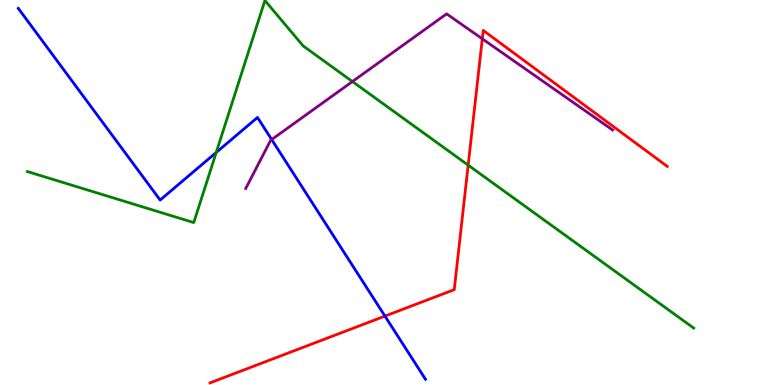[{'lines': ['blue', 'red'], 'intersections': [{'x': 4.97, 'y': 1.79}]}, {'lines': ['green', 'red'], 'intersections': [{'x': 6.04, 'y': 5.71}]}, {'lines': ['purple', 'red'], 'intersections': [{'x': 6.22, 'y': 8.99}]}, {'lines': ['blue', 'green'], 'intersections': [{'x': 2.79, 'y': 6.04}]}, {'lines': ['blue', 'purple'], 'intersections': [{'x': 3.51, 'y': 6.38}]}, {'lines': ['green', 'purple'], 'intersections': [{'x': 4.55, 'y': 7.88}]}]